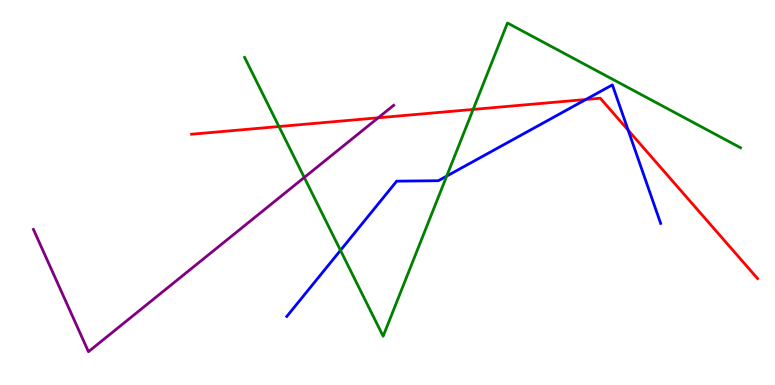[{'lines': ['blue', 'red'], 'intersections': [{'x': 7.56, 'y': 7.42}, {'x': 8.11, 'y': 6.62}]}, {'lines': ['green', 'red'], 'intersections': [{'x': 3.6, 'y': 6.71}, {'x': 6.11, 'y': 7.16}]}, {'lines': ['purple', 'red'], 'intersections': [{'x': 4.88, 'y': 6.94}]}, {'lines': ['blue', 'green'], 'intersections': [{'x': 4.39, 'y': 3.5}, {'x': 5.76, 'y': 5.43}]}, {'lines': ['blue', 'purple'], 'intersections': []}, {'lines': ['green', 'purple'], 'intersections': [{'x': 3.93, 'y': 5.39}]}]